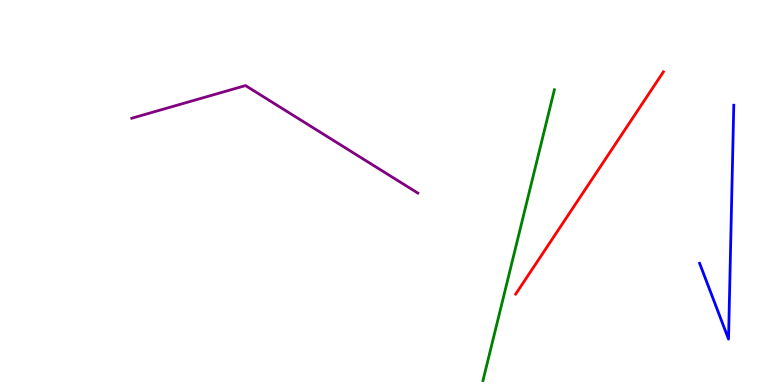[{'lines': ['blue', 'red'], 'intersections': []}, {'lines': ['green', 'red'], 'intersections': []}, {'lines': ['purple', 'red'], 'intersections': []}, {'lines': ['blue', 'green'], 'intersections': []}, {'lines': ['blue', 'purple'], 'intersections': []}, {'lines': ['green', 'purple'], 'intersections': []}]